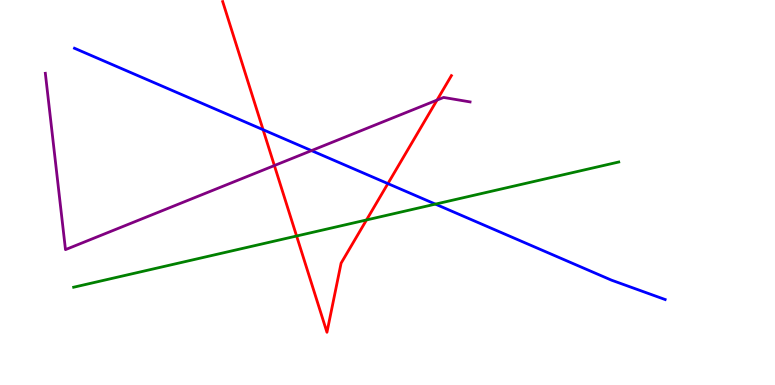[{'lines': ['blue', 'red'], 'intersections': [{'x': 3.39, 'y': 6.63}, {'x': 5.01, 'y': 5.23}]}, {'lines': ['green', 'red'], 'intersections': [{'x': 3.83, 'y': 3.87}, {'x': 4.73, 'y': 4.29}]}, {'lines': ['purple', 'red'], 'intersections': [{'x': 3.54, 'y': 5.7}, {'x': 5.64, 'y': 7.4}]}, {'lines': ['blue', 'green'], 'intersections': [{'x': 5.62, 'y': 4.7}]}, {'lines': ['blue', 'purple'], 'intersections': [{'x': 4.02, 'y': 6.09}]}, {'lines': ['green', 'purple'], 'intersections': []}]